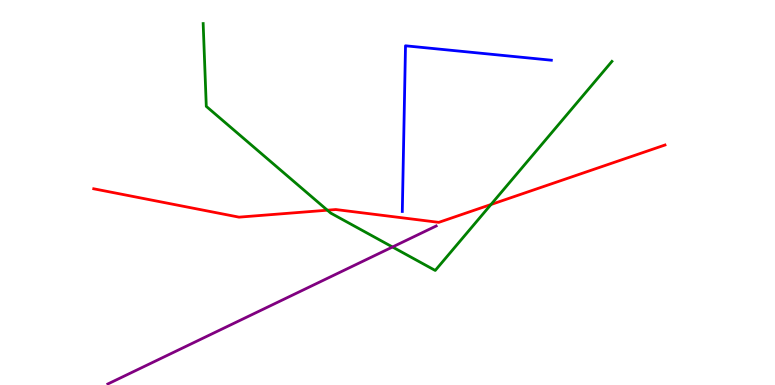[{'lines': ['blue', 'red'], 'intersections': []}, {'lines': ['green', 'red'], 'intersections': [{'x': 4.22, 'y': 4.54}, {'x': 6.34, 'y': 4.69}]}, {'lines': ['purple', 'red'], 'intersections': []}, {'lines': ['blue', 'green'], 'intersections': []}, {'lines': ['blue', 'purple'], 'intersections': []}, {'lines': ['green', 'purple'], 'intersections': [{'x': 5.06, 'y': 3.58}]}]